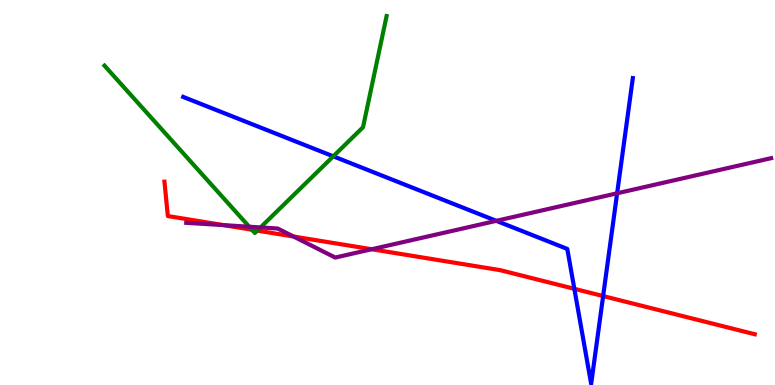[{'lines': ['blue', 'red'], 'intersections': [{'x': 7.41, 'y': 2.5}, {'x': 7.78, 'y': 2.31}]}, {'lines': ['green', 'red'], 'intersections': [{'x': 3.25, 'y': 4.03}, {'x': 3.32, 'y': 4.01}]}, {'lines': ['purple', 'red'], 'intersections': [{'x': 2.89, 'y': 4.15}, {'x': 3.79, 'y': 3.86}, {'x': 4.8, 'y': 3.53}]}, {'lines': ['blue', 'green'], 'intersections': [{'x': 4.3, 'y': 5.94}]}, {'lines': ['blue', 'purple'], 'intersections': [{'x': 6.4, 'y': 4.26}, {'x': 7.96, 'y': 4.98}]}, {'lines': ['green', 'purple'], 'intersections': [{'x': 3.22, 'y': 4.11}, {'x': 3.36, 'y': 4.09}]}]